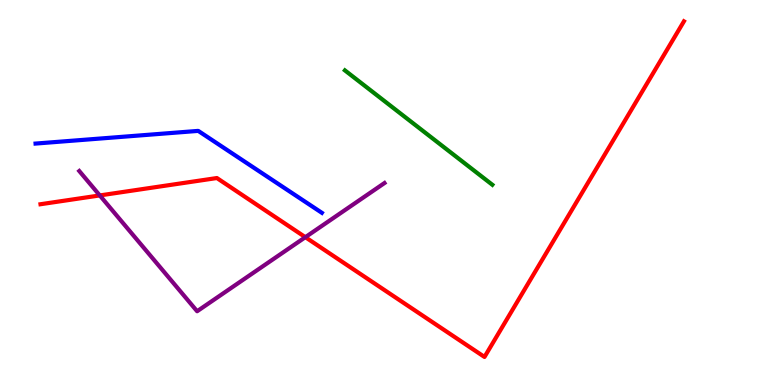[{'lines': ['blue', 'red'], 'intersections': []}, {'lines': ['green', 'red'], 'intersections': []}, {'lines': ['purple', 'red'], 'intersections': [{'x': 1.29, 'y': 4.92}, {'x': 3.94, 'y': 3.84}]}, {'lines': ['blue', 'green'], 'intersections': []}, {'lines': ['blue', 'purple'], 'intersections': []}, {'lines': ['green', 'purple'], 'intersections': []}]